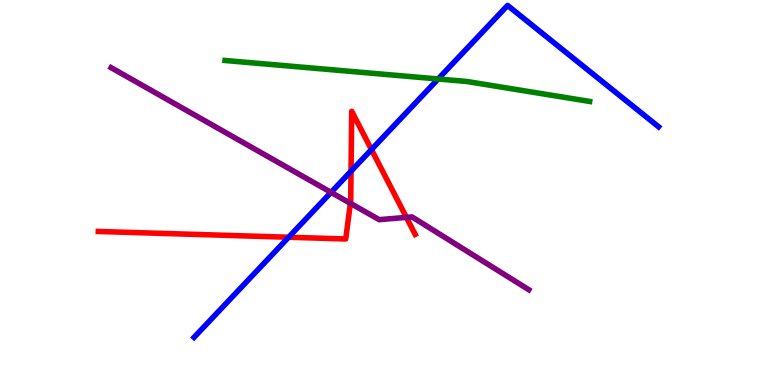[{'lines': ['blue', 'red'], 'intersections': [{'x': 3.72, 'y': 3.84}, {'x': 4.53, 'y': 5.55}, {'x': 4.79, 'y': 6.12}]}, {'lines': ['green', 'red'], 'intersections': []}, {'lines': ['purple', 'red'], 'intersections': [{'x': 4.52, 'y': 4.72}, {'x': 5.24, 'y': 4.35}]}, {'lines': ['blue', 'green'], 'intersections': [{'x': 5.65, 'y': 7.95}]}, {'lines': ['blue', 'purple'], 'intersections': [{'x': 4.27, 'y': 5.0}]}, {'lines': ['green', 'purple'], 'intersections': []}]